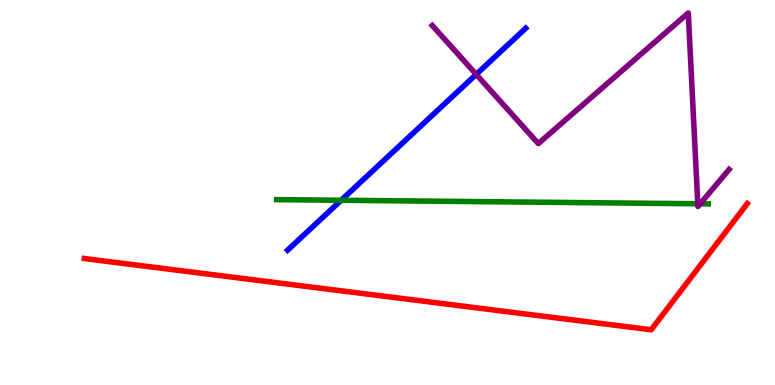[{'lines': ['blue', 'red'], 'intersections': []}, {'lines': ['green', 'red'], 'intersections': []}, {'lines': ['purple', 'red'], 'intersections': []}, {'lines': ['blue', 'green'], 'intersections': [{'x': 4.4, 'y': 4.8}]}, {'lines': ['blue', 'purple'], 'intersections': [{'x': 6.14, 'y': 8.07}]}, {'lines': ['green', 'purple'], 'intersections': [{'x': 9.0, 'y': 4.71}, {'x': 9.03, 'y': 4.71}]}]